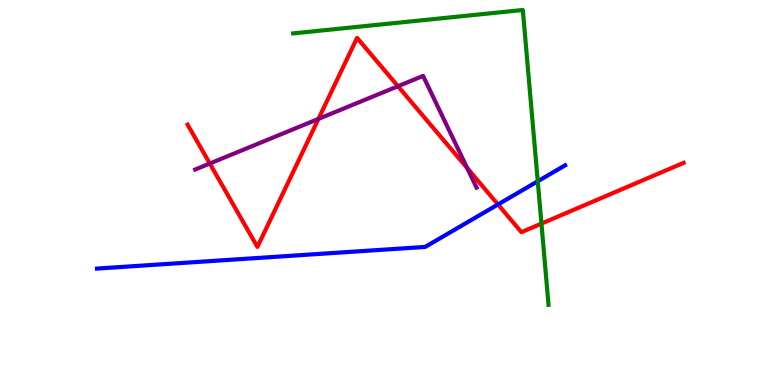[{'lines': ['blue', 'red'], 'intersections': [{'x': 6.43, 'y': 4.69}]}, {'lines': ['green', 'red'], 'intersections': [{'x': 6.99, 'y': 4.19}]}, {'lines': ['purple', 'red'], 'intersections': [{'x': 2.71, 'y': 5.75}, {'x': 4.11, 'y': 6.91}, {'x': 5.14, 'y': 7.76}, {'x': 6.03, 'y': 5.63}]}, {'lines': ['blue', 'green'], 'intersections': [{'x': 6.94, 'y': 5.29}]}, {'lines': ['blue', 'purple'], 'intersections': []}, {'lines': ['green', 'purple'], 'intersections': []}]